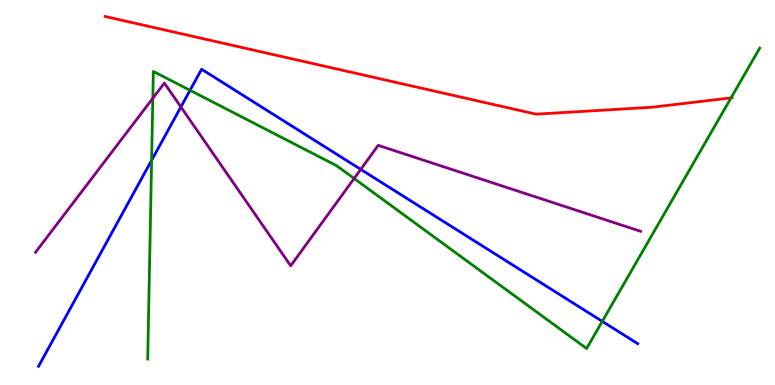[{'lines': ['blue', 'red'], 'intersections': []}, {'lines': ['green', 'red'], 'intersections': [{'x': 9.43, 'y': 7.46}]}, {'lines': ['purple', 'red'], 'intersections': []}, {'lines': ['blue', 'green'], 'intersections': [{'x': 1.96, 'y': 5.84}, {'x': 2.45, 'y': 7.65}, {'x': 7.77, 'y': 1.65}]}, {'lines': ['blue', 'purple'], 'intersections': [{'x': 2.33, 'y': 7.22}, {'x': 4.65, 'y': 5.6}]}, {'lines': ['green', 'purple'], 'intersections': [{'x': 1.97, 'y': 7.45}, {'x': 4.57, 'y': 5.36}]}]